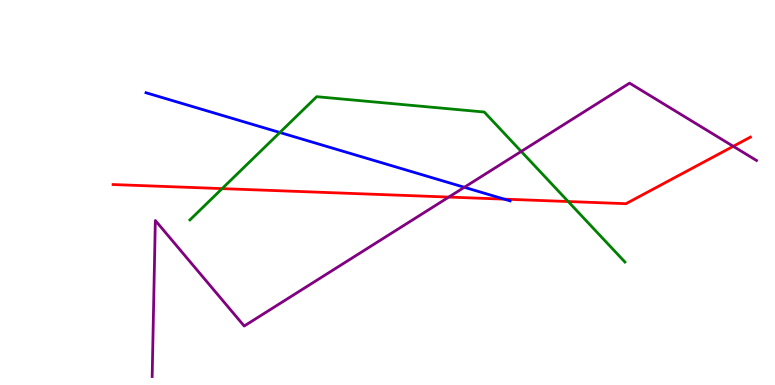[{'lines': ['blue', 'red'], 'intersections': [{'x': 6.51, 'y': 4.83}]}, {'lines': ['green', 'red'], 'intersections': [{'x': 2.87, 'y': 5.1}, {'x': 7.33, 'y': 4.77}]}, {'lines': ['purple', 'red'], 'intersections': [{'x': 5.79, 'y': 4.88}, {'x': 9.46, 'y': 6.2}]}, {'lines': ['blue', 'green'], 'intersections': [{'x': 3.61, 'y': 6.56}]}, {'lines': ['blue', 'purple'], 'intersections': [{'x': 5.99, 'y': 5.14}]}, {'lines': ['green', 'purple'], 'intersections': [{'x': 6.73, 'y': 6.07}]}]